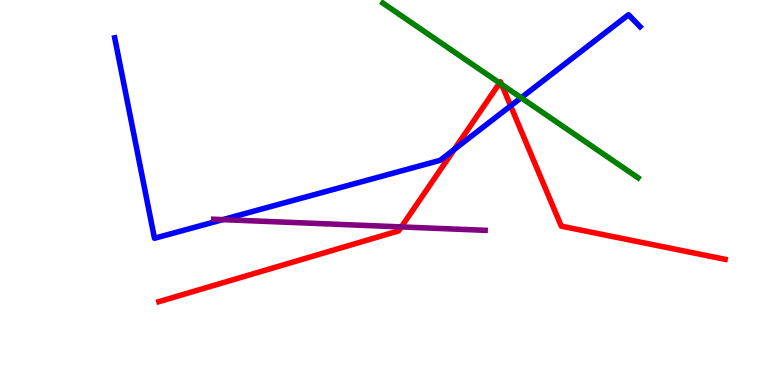[{'lines': ['blue', 'red'], 'intersections': [{'x': 5.86, 'y': 6.12}, {'x': 6.59, 'y': 7.25}]}, {'lines': ['green', 'red'], 'intersections': [{'x': 6.45, 'y': 7.84}, {'x': 6.47, 'y': 7.81}]}, {'lines': ['purple', 'red'], 'intersections': [{'x': 5.18, 'y': 4.11}]}, {'lines': ['blue', 'green'], 'intersections': [{'x': 6.72, 'y': 7.46}]}, {'lines': ['blue', 'purple'], 'intersections': [{'x': 2.87, 'y': 4.3}]}, {'lines': ['green', 'purple'], 'intersections': []}]